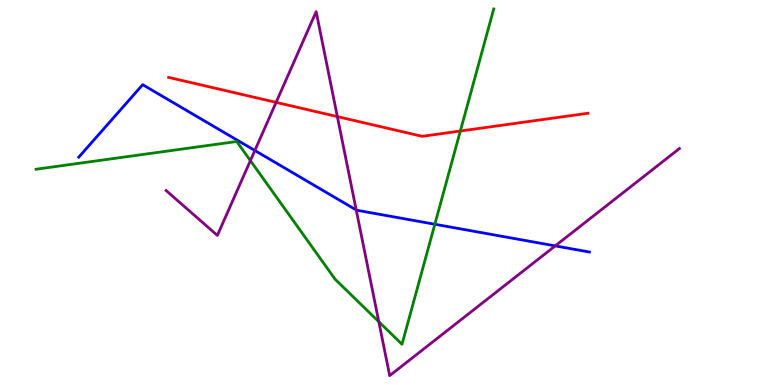[{'lines': ['blue', 'red'], 'intersections': []}, {'lines': ['green', 'red'], 'intersections': [{'x': 5.94, 'y': 6.6}]}, {'lines': ['purple', 'red'], 'intersections': [{'x': 3.56, 'y': 7.34}, {'x': 4.35, 'y': 6.97}]}, {'lines': ['blue', 'green'], 'intersections': [{'x': 5.61, 'y': 4.18}]}, {'lines': ['blue', 'purple'], 'intersections': [{'x': 3.29, 'y': 6.09}, {'x': 4.6, 'y': 4.55}, {'x': 7.16, 'y': 3.61}]}, {'lines': ['green', 'purple'], 'intersections': [{'x': 3.23, 'y': 5.83}, {'x': 4.89, 'y': 1.64}]}]